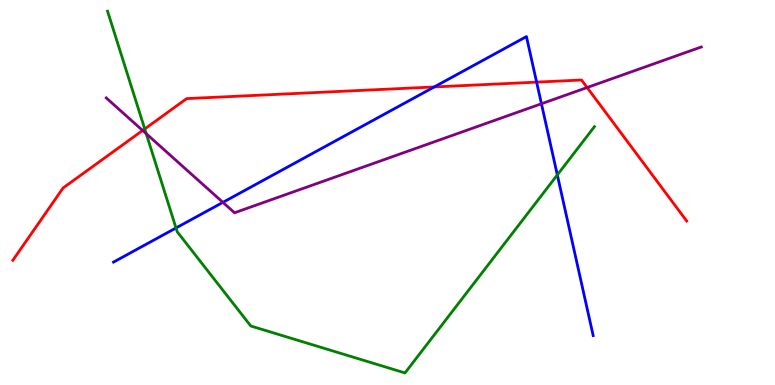[{'lines': ['blue', 'red'], 'intersections': [{'x': 5.6, 'y': 7.74}, {'x': 6.92, 'y': 7.87}]}, {'lines': ['green', 'red'], 'intersections': [{'x': 1.87, 'y': 6.65}]}, {'lines': ['purple', 'red'], 'intersections': [{'x': 1.84, 'y': 6.61}, {'x': 7.58, 'y': 7.73}]}, {'lines': ['blue', 'green'], 'intersections': [{'x': 2.27, 'y': 4.08}, {'x': 7.19, 'y': 5.46}]}, {'lines': ['blue', 'purple'], 'intersections': [{'x': 2.88, 'y': 4.74}, {'x': 6.99, 'y': 7.3}]}, {'lines': ['green', 'purple'], 'intersections': [{'x': 1.89, 'y': 6.53}]}]